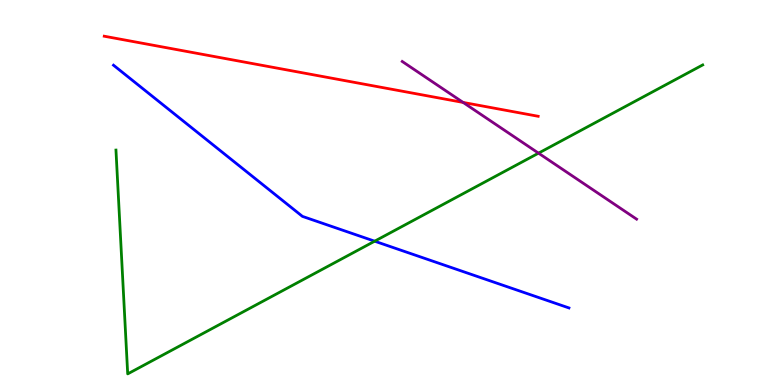[{'lines': ['blue', 'red'], 'intersections': []}, {'lines': ['green', 'red'], 'intersections': []}, {'lines': ['purple', 'red'], 'intersections': [{'x': 5.98, 'y': 7.34}]}, {'lines': ['blue', 'green'], 'intersections': [{'x': 4.83, 'y': 3.74}]}, {'lines': ['blue', 'purple'], 'intersections': []}, {'lines': ['green', 'purple'], 'intersections': [{'x': 6.95, 'y': 6.02}]}]